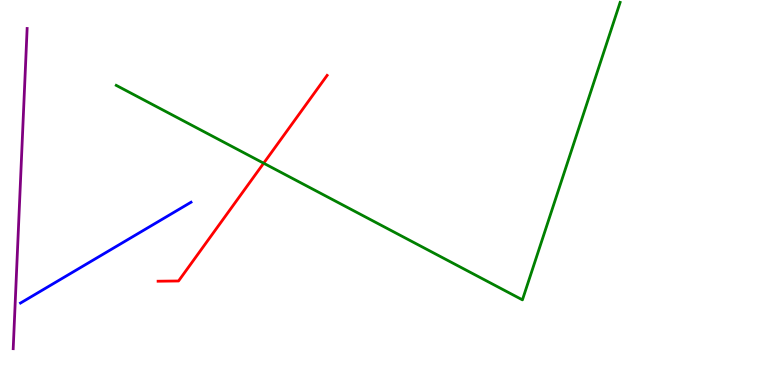[{'lines': ['blue', 'red'], 'intersections': []}, {'lines': ['green', 'red'], 'intersections': [{'x': 3.4, 'y': 5.76}]}, {'lines': ['purple', 'red'], 'intersections': []}, {'lines': ['blue', 'green'], 'intersections': []}, {'lines': ['blue', 'purple'], 'intersections': []}, {'lines': ['green', 'purple'], 'intersections': []}]